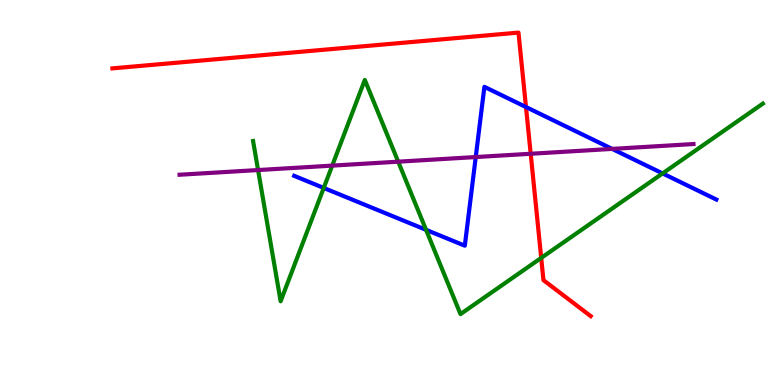[{'lines': ['blue', 'red'], 'intersections': [{'x': 6.79, 'y': 7.22}]}, {'lines': ['green', 'red'], 'intersections': [{'x': 6.98, 'y': 3.3}]}, {'lines': ['purple', 'red'], 'intersections': [{'x': 6.85, 'y': 6.01}]}, {'lines': ['blue', 'green'], 'intersections': [{'x': 4.18, 'y': 5.12}, {'x': 5.5, 'y': 4.03}, {'x': 8.55, 'y': 5.5}]}, {'lines': ['blue', 'purple'], 'intersections': [{'x': 6.14, 'y': 5.92}, {'x': 7.9, 'y': 6.13}]}, {'lines': ['green', 'purple'], 'intersections': [{'x': 3.33, 'y': 5.58}, {'x': 4.29, 'y': 5.7}, {'x': 5.14, 'y': 5.8}]}]